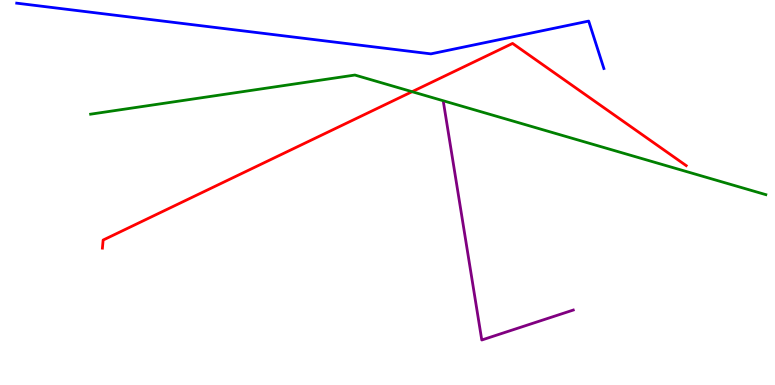[{'lines': ['blue', 'red'], 'intersections': []}, {'lines': ['green', 'red'], 'intersections': [{'x': 5.32, 'y': 7.62}]}, {'lines': ['purple', 'red'], 'intersections': []}, {'lines': ['blue', 'green'], 'intersections': []}, {'lines': ['blue', 'purple'], 'intersections': []}, {'lines': ['green', 'purple'], 'intersections': []}]